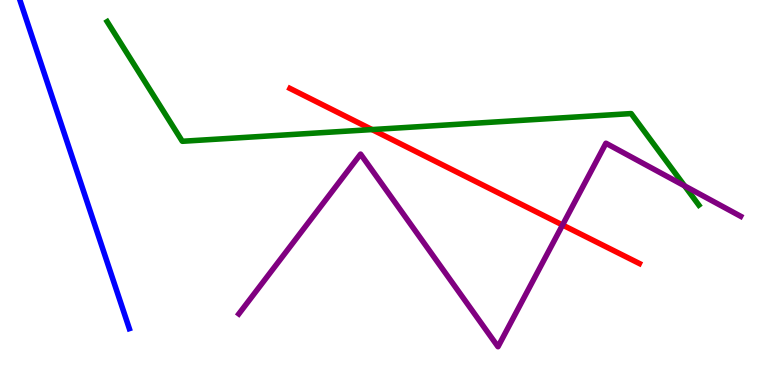[{'lines': ['blue', 'red'], 'intersections': []}, {'lines': ['green', 'red'], 'intersections': [{'x': 4.8, 'y': 6.63}]}, {'lines': ['purple', 'red'], 'intersections': [{'x': 7.26, 'y': 4.16}]}, {'lines': ['blue', 'green'], 'intersections': []}, {'lines': ['blue', 'purple'], 'intersections': []}, {'lines': ['green', 'purple'], 'intersections': [{'x': 8.83, 'y': 5.17}]}]